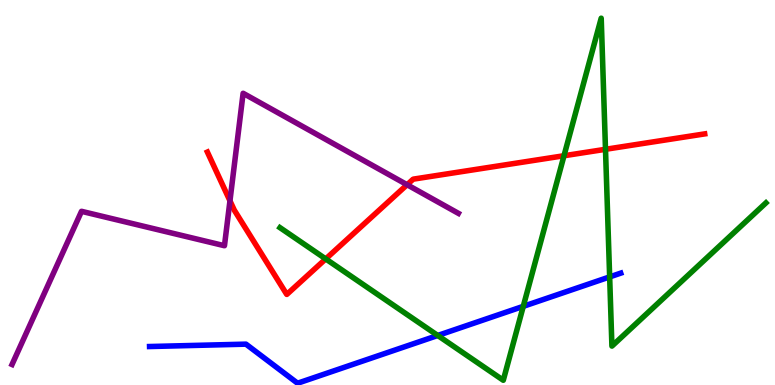[{'lines': ['blue', 'red'], 'intersections': []}, {'lines': ['green', 'red'], 'intersections': [{'x': 4.2, 'y': 3.27}, {'x': 7.28, 'y': 5.95}, {'x': 7.81, 'y': 6.12}]}, {'lines': ['purple', 'red'], 'intersections': [{'x': 2.97, 'y': 4.78}, {'x': 5.25, 'y': 5.2}]}, {'lines': ['blue', 'green'], 'intersections': [{'x': 5.65, 'y': 1.29}, {'x': 6.75, 'y': 2.04}, {'x': 7.87, 'y': 2.81}]}, {'lines': ['blue', 'purple'], 'intersections': []}, {'lines': ['green', 'purple'], 'intersections': []}]